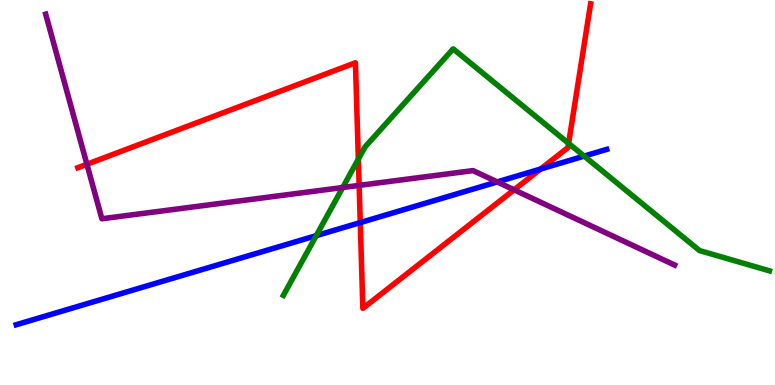[{'lines': ['blue', 'red'], 'intersections': [{'x': 4.65, 'y': 4.22}, {'x': 6.98, 'y': 5.61}]}, {'lines': ['green', 'red'], 'intersections': [{'x': 4.62, 'y': 5.87}, {'x': 7.34, 'y': 6.28}]}, {'lines': ['purple', 'red'], 'intersections': [{'x': 1.12, 'y': 5.73}, {'x': 4.63, 'y': 5.18}, {'x': 6.63, 'y': 5.07}]}, {'lines': ['blue', 'green'], 'intersections': [{'x': 4.08, 'y': 3.88}, {'x': 7.54, 'y': 5.95}]}, {'lines': ['blue', 'purple'], 'intersections': [{'x': 6.42, 'y': 5.27}]}, {'lines': ['green', 'purple'], 'intersections': [{'x': 4.42, 'y': 5.13}]}]